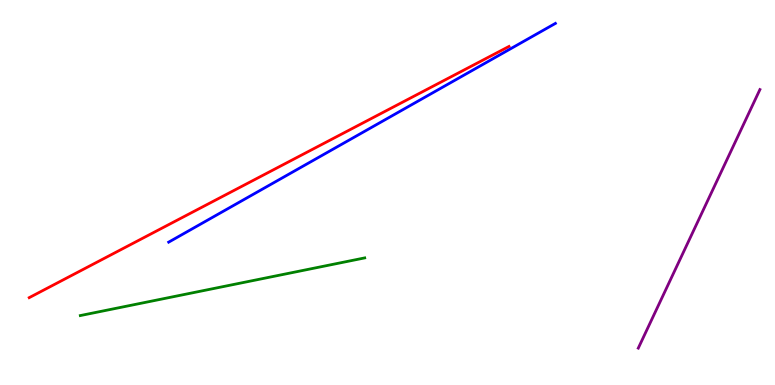[{'lines': ['blue', 'red'], 'intersections': []}, {'lines': ['green', 'red'], 'intersections': []}, {'lines': ['purple', 'red'], 'intersections': []}, {'lines': ['blue', 'green'], 'intersections': []}, {'lines': ['blue', 'purple'], 'intersections': []}, {'lines': ['green', 'purple'], 'intersections': []}]